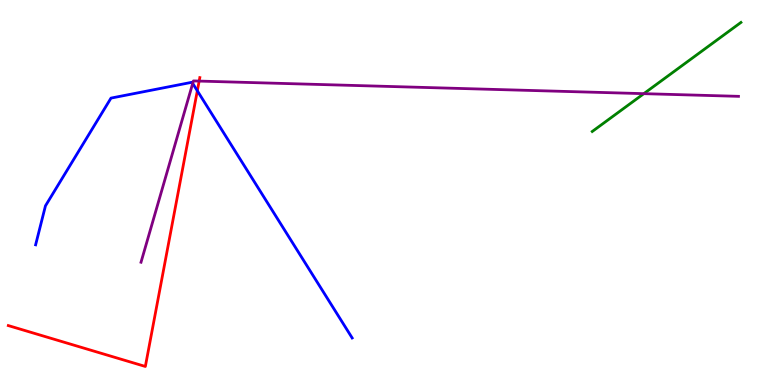[{'lines': ['blue', 'red'], 'intersections': [{'x': 2.55, 'y': 7.64}]}, {'lines': ['green', 'red'], 'intersections': []}, {'lines': ['purple', 'red'], 'intersections': [{'x': 2.57, 'y': 7.89}]}, {'lines': ['blue', 'green'], 'intersections': []}, {'lines': ['blue', 'purple'], 'intersections': [{'x': 2.49, 'y': 7.83}]}, {'lines': ['green', 'purple'], 'intersections': [{'x': 8.31, 'y': 7.57}]}]